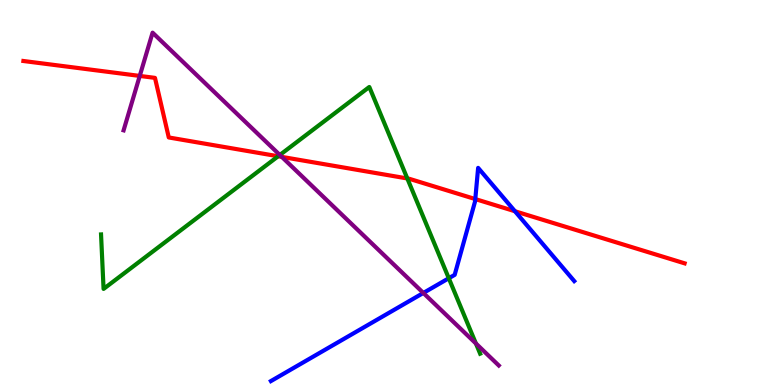[{'lines': ['blue', 'red'], 'intersections': [{'x': 6.13, 'y': 4.83}, {'x': 6.64, 'y': 4.51}]}, {'lines': ['green', 'red'], 'intersections': [{'x': 3.59, 'y': 5.94}, {'x': 5.26, 'y': 5.36}]}, {'lines': ['purple', 'red'], 'intersections': [{'x': 1.8, 'y': 8.03}, {'x': 3.64, 'y': 5.92}]}, {'lines': ['blue', 'green'], 'intersections': [{'x': 5.79, 'y': 2.77}]}, {'lines': ['blue', 'purple'], 'intersections': [{'x': 5.46, 'y': 2.39}]}, {'lines': ['green', 'purple'], 'intersections': [{'x': 3.61, 'y': 5.97}, {'x': 6.14, 'y': 1.08}]}]